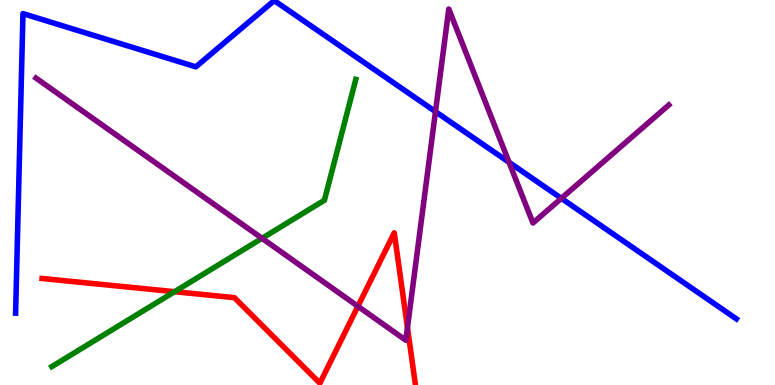[{'lines': ['blue', 'red'], 'intersections': []}, {'lines': ['green', 'red'], 'intersections': [{'x': 2.25, 'y': 2.42}]}, {'lines': ['purple', 'red'], 'intersections': [{'x': 4.62, 'y': 2.04}, {'x': 5.26, 'y': 1.49}]}, {'lines': ['blue', 'green'], 'intersections': []}, {'lines': ['blue', 'purple'], 'intersections': [{'x': 5.62, 'y': 7.1}, {'x': 6.57, 'y': 5.78}, {'x': 7.24, 'y': 4.85}]}, {'lines': ['green', 'purple'], 'intersections': [{'x': 3.38, 'y': 3.81}]}]